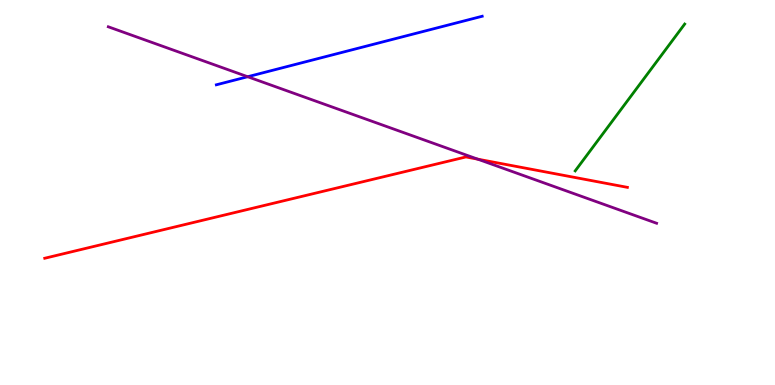[{'lines': ['blue', 'red'], 'intersections': []}, {'lines': ['green', 'red'], 'intersections': []}, {'lines': ['purple', 'red'], 'intersections': [{'x': 6.16, 'y': 5.87}]}, {'lines': ['blue', 'green'], 'intersections': []}, {'lines': ['blue', 'purple'], 'intersections': [{'x': 3.2, 'y': 8.01}]}, {'lines': ['green', 'purple'], 'intersections': []}]